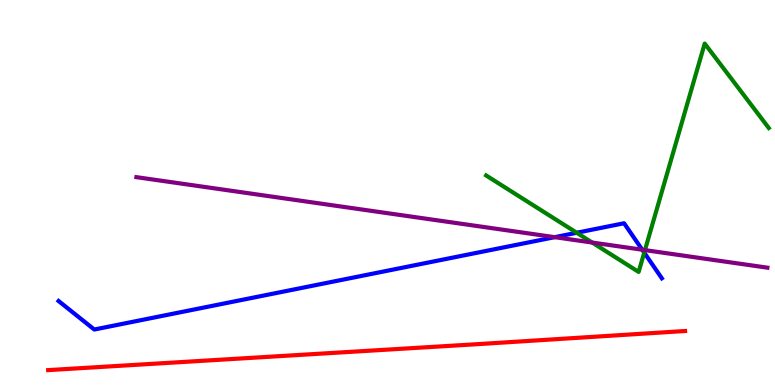[{'lines': ['blue', 'red'], 'intersections': []}, {'lines': ['green', 'red'], 'intersections': []}, {'lines': ['purple', 'red'], 'intersections': []}, {'lines': ['blue', 'green'], 'intersections': [{'x': 7.44, 'y': 3.95}, {'x': 8.31, 'y': 3.44}]}, {'lines': ['blue', 'purple'], 'intersections': [{'x': 7.16, 'y': 3.84}, {'x': 8.29, 'y': 3.51}]}, {'lines': ['green', 'purple'], 'intersections': [{'x': 7.64, 'y': 3.7}, {'x': 8.32, 'y': 3.5}]}]